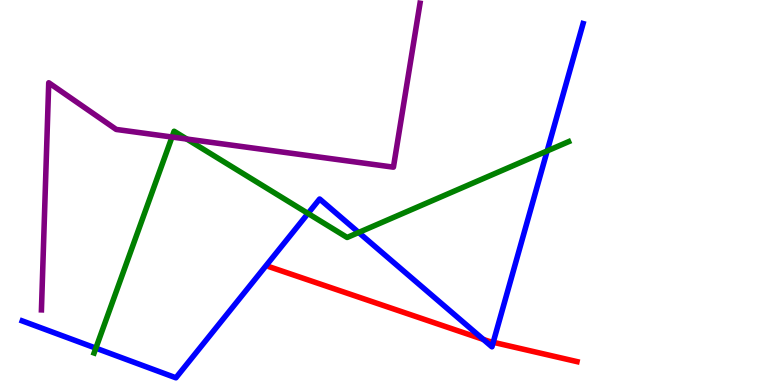[{'lines': ['blue', 'red'], 'intersections': [{'x': 6.24, 'y': 1.18}, {'x': 6.36, 'y': 1.11}]}, {'lines': ['green', 'red'], 'intersections': []}, {'lines': ['purple', 'red'], 'intersections': []}, {'lines': ['blue', 'green'], 'intersections': [{'x': 1.24, 'y': 0.957}, {'x': 3.97, 'y': 4.46}, {'x': 4.63, 'y': 3.96}, {'x': 7.06, 'y': 6.08}]}, {'lines': ['blue', 'purple'], 'intersections': []}, {'lines': ['green', 'purple'], 'intersections': [{'x': 2.22, 'y': 6.44}, {'x': 2.41, 'y': 6.39}]}]